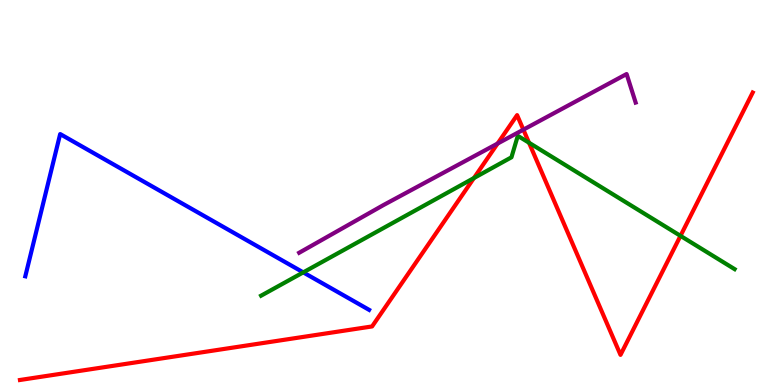[{'lines': ['blue', 'red'], 'intersections': []}, {'lines': ['green', 'red'], 'intersections': [{'x': 6.12, 'y': 5.38}, {'x': 6.83, 'y': 6.29}, {'x': 8.78, 'y': 3.87}]}, {'lines': ['purple', 'red'], 'intersections': [{'x': 6.42, 'y': 6.27}, {'x': 6.75, 'y': 6.63}]}, {'lines': ['blue', 'green'], 'intersections': [{'x': 3.91, 'y': 2.93}]}, {'lines': ['blue', 'purple'], 'intersections': []}, {'lines': ['green', 'purple'], 'intersections': []}]